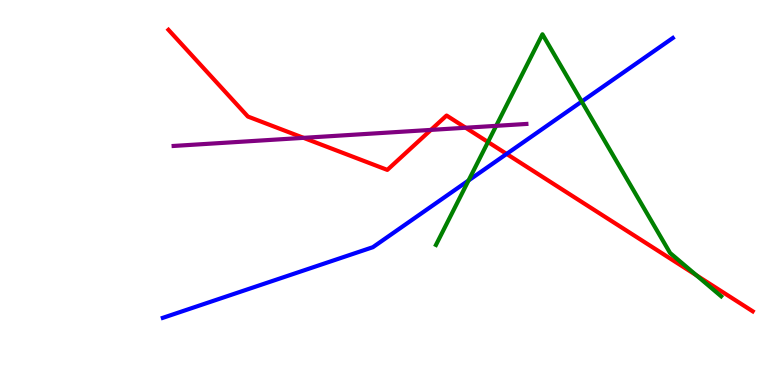[{'lines': ['blue', 'red'], 'intersections': [{'x': 6.54, 'y': 6.0}]}, {'lines': ['green', 'red'], 'intersections': [{'x': 6.3, 'y': 6.31}, {'x': 8.99, 'y': 2.85}]}, {'lines': ['purple', 'red'], 'intersections': [{'x': 3.92, 'y': 6.42}, {'x': 5.56, 'y': 6.63}, {'x': 6.01, 'y': 6.68}]}, {'lines': ['blue', 'green'], 'intersections': [{'x': 6.05, 'y': 5.31}, {'x': 7.51, 'y': 7.36}]}, {'lines': ['blue', 'purple'], 'intersections': []}, {'lines': ['green', 'purple'], 'intersections': [{'x': 6.4, 'y': 6.73}]}]